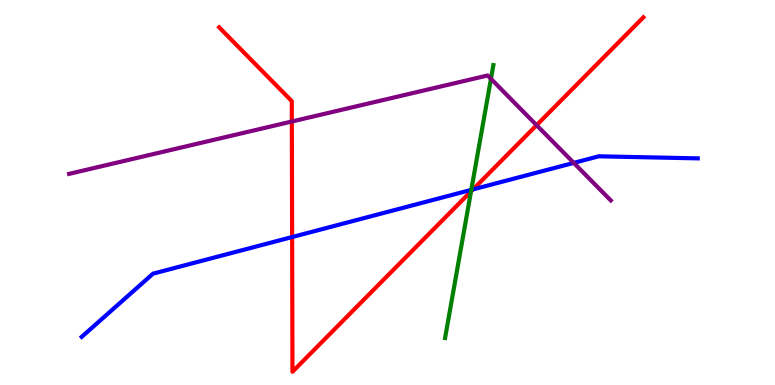[{'lines': ['blue', 'red'], 'intersections': [{'x': 3.77, 'y': 3.84}, {'x': 6.1, 'y': 5.08}]}, {'lines': ['green', 'red'], 'intersections': [{'x': 6.08, 'y': 5.03}]}, {'lines': ['purple', 'red'], 'intersections': [{'x': 3.77, 'y': 6.84}, {'x': 6.92, 'y': 6.75}]}, {'lines': ['blue', 'green'], 'intersections': [{'x': 6.08, 'y': 5.07}]}, {'lines': ['blue', 'purple'], 'intersections': [{'x': 7.4, 'y': 5.77}]}, {'lines': ['green', 'purple'], 'intersections': [{'x': 6.33, 'y': 7.95}]}]